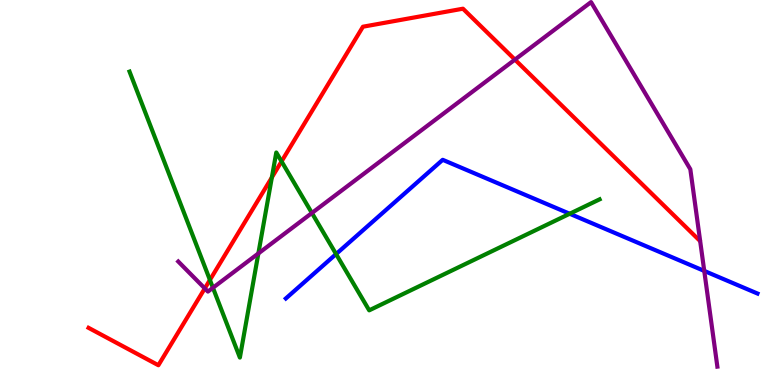[{'lines': ['blue', 'red'], 'intersections': []}, {'lines': ['green', 'red'], 'intersections': [{'x': 2.71, 'y': 2.73}, {'x': 3.51, 'y': 5.39}, {'x': 3.63, 'y': 5.81}]}, {'lines': ['purple', 'red'], 'intersections': [{'x': 2.64, 'y': 2.51}, {'x': 6.64, 'y': 8.45}]}, {'lines': ['blue', 'green'], 'intersections': [{'x': 4.34, 'y': 3.4}, {'x': 7.35, 'y': 4.45}]}, {'lines': ['blue', 'purple'], 'intersections': [{'x': 9.09, 'y': 2.96}]}, {'lines': ['green', 'purple'], 'intersections': [{'x': 2.75, 'y': 2.53}, {'x': 3.33, 'y': 3.42}, {'x': 4.02, 'y': 4.47}]}]